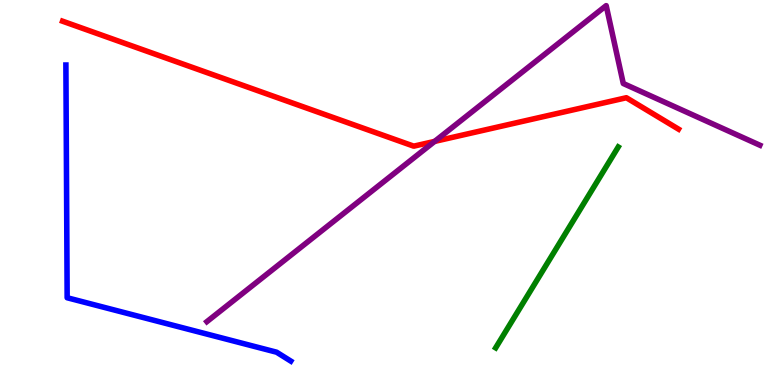[{'lines': ['blue', 'red'], 'intersections': []}, {'lines': ['green', 'red'], 'intersections': []}, {'lines': ['purple', 'red'], 'intersections': [{'x': 5.61, 'y': 6.33}]}, {'lines': ['blue', 'green'], 'intersections': []}, {'lines': ['blue', 'purple'], 'intersections': []}, {'lines': ['green', 'purple'], 'intersections': []}]